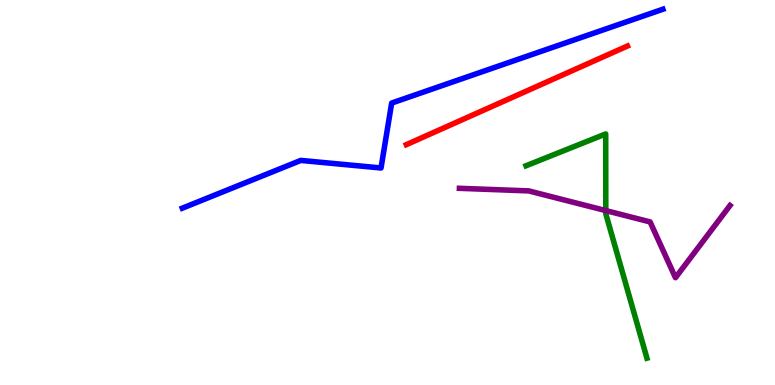[{'lines': ['blue', 'red'], 'intersections': []}, {'lines': ['green', 'red'], 'intersections': []}, {'lines': ['purple', 'red'], 'intersections': []}, {'lines': ['blue', 'green'], 'intersections': []}, {'lines': ['blue', 'purple'], 'intersections': []}, {'lines': ['green', 'purple'], 'intersections': [{'x': 7.82, 'y': 4.53}]}]